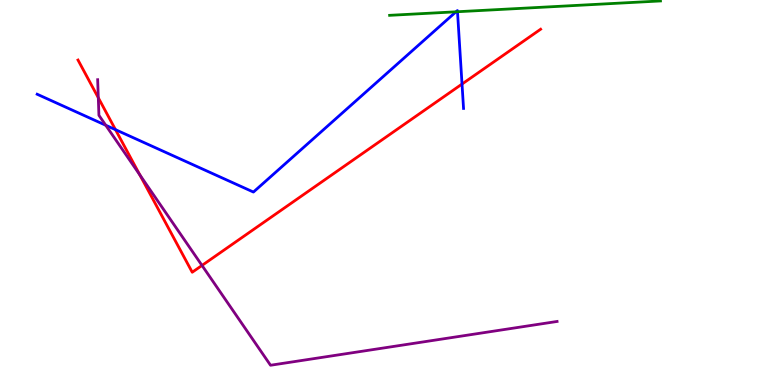[{'lines': ['blue', 'red'], 'intersections': [{'x': 1.49, 'y': 6.63}, {'x': 5.96, 'y': 7.82}]}, {'lines': ['green', 'red'], 'intersections': []}, {'lines': ['purple', 'red'], 'intersections': [{'x': 1.27, 'y': 7.46}, {'x': 1.8, 'y': 5.46}, {'x': 2.61, 'y': 3.11}]}, {'lines': ['blue', 'green'], 'intersections': [{'x': 5.88, 'y': 9.69}, {'x': 5.9, 'y': 9.7}]}, {'lines': ['blue', 'purple'], 'intersections': [{'x': 1.36, 'y': 6.75}]}, {'lines': ['green', 'purple'], 'intersections': []}]